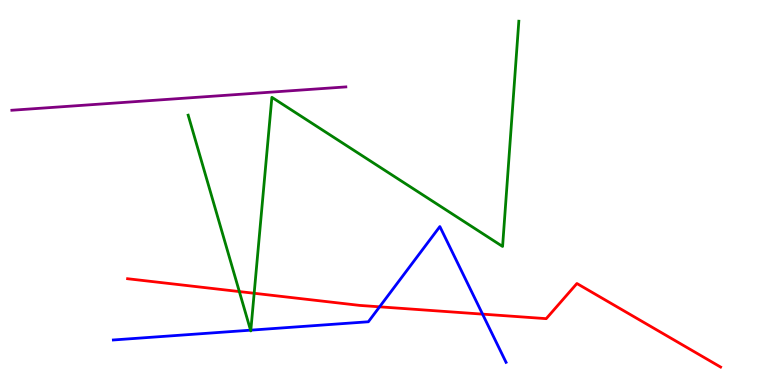[{'lines': ['blue', 'red'], 'intersections': [{'x': 4.9, 'y': 2.03}, {'x': 6.23, 'y': 1.84}]}, {'lines': ['green', 'red'], 'intersections': [{'x': 3.09, 'y': 2.43}, {'x': 3.28, 'y': 2.38}]}, {'lines': ['purple', 'red'], 'intersections': []}, {'lines': ['blue', 'green'], 'intersections': [{'x': 3.23, 'y': 1.42}, {'x': 3.24, 'y': 1.42}]}, {'lines': ['blue', 'purple'], 'intersections': []}, {'lines': ['green', 'purple'], 'intersections': []}]